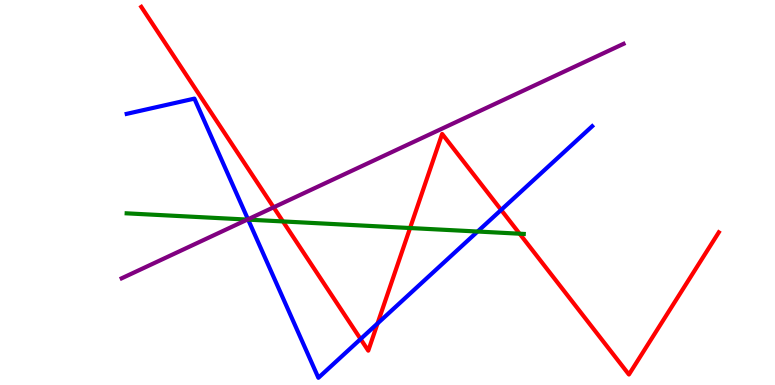[{'lines': ['blue', 'red'], 'intersections': [{'x': 4.65, 'y': 1.19}, {'x': 4.87, 'y': 1.6}, {'x': 6.47, 'y': 4.55}]}, {'lines': ['green', 'red'], 'intersections': [{'x': 3.65, 'y': 4.25}, {'x': 5.29, 'y': 4.08}, {'x': 6.7, 'y': 3.93}]}, {'lines': ['purple', 'red'], 'intersections': [{'x': 3.53, 'y': 4.62}]}, {'lines': ['blue', 'green'], 'intersections': [{'x': 3.2, 'y': 4.3}, {'x': 6.16, 'y': 3.99}]}, {'lines': ['blue', 'purple'], 'intersections': [{'x': 3.2, 'y': 4.3}]}, {'lines': ['green', 'purple'], 'intersections': [{'x': 3.19, 'y': 4.3}]}]